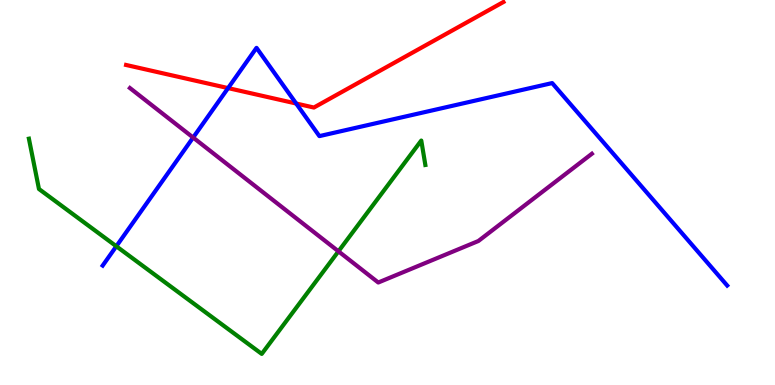[{'lines': ['blue', 'red'], 'intersections': [{'x': 2.94, 'y': 7.71}, {'x': 3.82, 'y': 7.31}]}, {'lines': ['green', 'red'], 'intersections': []}, {'lines': ['purple', 'red'], 'intersections': []}, {'lines': ['blue', 'green'], 'intersections': [{'x': 1.5, 'y': 3.6}]}, {'lines': ['blue', 'purple'], 'intersections': [{'x': 2.49, 'y': 6.43}]}, {'lines': ['green', 'purple'], 'intersections': [{'x': 4.37, 'y': 3.47}]}]